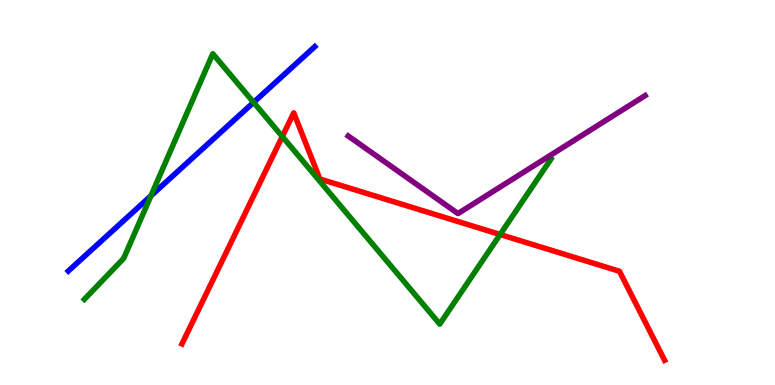[{'lines': ['blue', 'red'], 'intersections': []}, {'lines': ['green', 'red'], 'intersections': [{'x': 3.64, 'y': 6.45}, {'x': 6.45, 'y': 3.91}]}, {'lines': ['purple', 'red'], 'intersections': []}, {'lines': ['blue', 'green'], 'intersections': [{'x': 1.95, 'y': 4.91}, {'x': 3.27, 'y': 7.34}]}, {'lines': ['blue', 'purple'], 'intersections': []}, {'lines': ['green', 'purple'], 'intersections': []}]